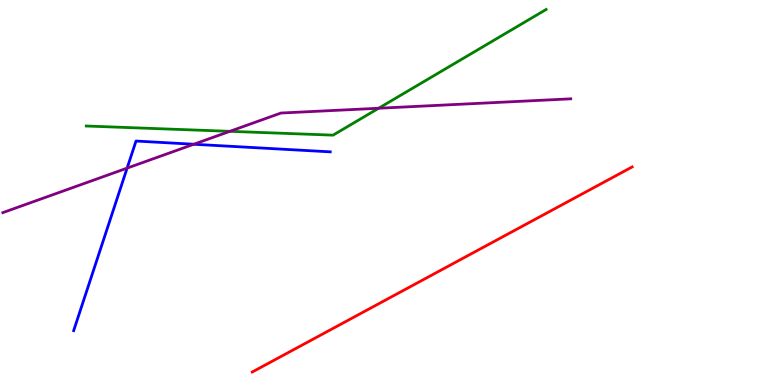[{'lines': ['blue', 'red'], 'intersections': []}, {'lines': ['green', 'red'], 'intersections': []}, {'lines': ['purple', 'red'], 'intersections': []}, {'lines': ['blue', 'green'], 'intersections': []}, {'lines': ['blue', 'purple'], 'intersections': [{'x': 1.64, 'y': 5.63}, {'x': 2.5, 'y': 6.25}]}, {'lines': ['green', 'purple'], 'intersections': [{'x': 2.97, 'y': 6.59}, {'x': 4.89, 'y': 7.19}]}]